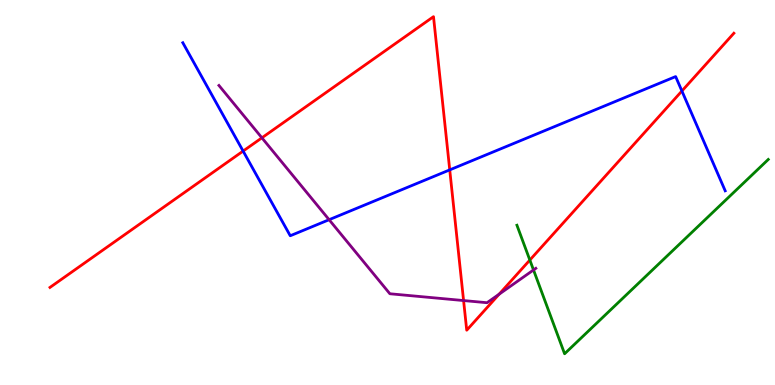[{'lines': ['blue', 'red'], 'intersections': [{'x': 3.14, 'y': 6.08}, {'x': 5.8, 'y': 5.59}, {'x': 8.8, 'y': 7.64}]}, {'lines': ['green', 'red'], 'intersections': [{'x': 6.84, 'y': 3.25}]}, {'lines': ['purple', 'red'], 'intersections': [{'x': 3.38, 'y': 6.42}, {'x': 5.98, 'y': 2.19}, {'x': 6.44, 'y': 2.36}]}, {'lines': ['blue', 'green'], 'intersections': []}, {'lines': ['blue', 'purple'], 'intersections': [{'x': 4.25, 'y': 4.29}]}, {'lines': ['green', 'purple'], 'intersections': [{'x': 6.88, 'y': 2.99}]}]